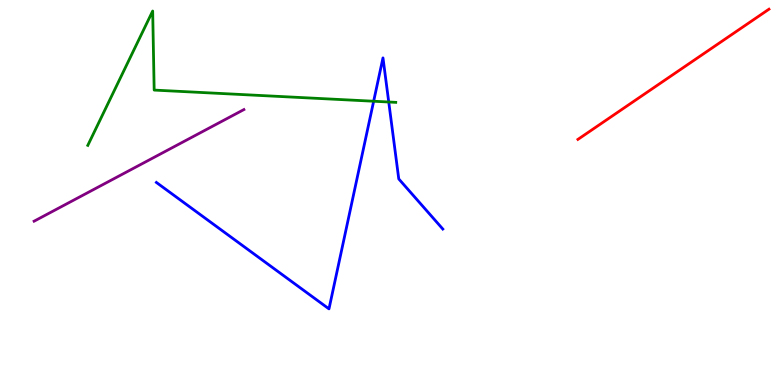[{'lines': ['blue', 'red'], 'intersections': []}, {'lines': ['green', 'red'], 'intersections': []}, {'lines': ['purple', 'red'], 'intersections': []}, {'lines': ['blue', 'green'], 'intersections': [{'x': 4.82, 'y': 7.37}, {'x': 5.02, 'y': 7.35}]}, {'lines': ['blue', 'purple'], 'intersections': []}, {'lines': ['green', 'purple'], 'intersections': []}]